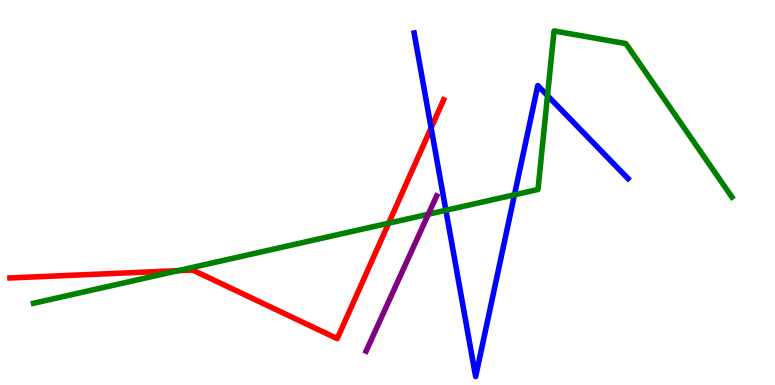[{'lines': ['blue', 'red'], 'intersections': [{'x': 5.56, 'y': 6.68}]}, {'lines': ['green', 'red'], 'intersections': [{'x': 2.3, 'y': 2.97}, {'x': 5.02, 'y': 4.2}]}, {'lines': ['purple', 'red'], 'intersections': []}, {'lines': ['blue', 'green'], 'intersections': [{'x': 5.75, 'y': 4.54}, {'x': 6.64, 'y': 4.94}, {'x': 7.06, 'y': 7.52}]}, {'lines': ['blue', 'purple'], 'intersections': []}, {'lines': ['green', 'purple'], 'intersections': [{'x': 5.53, 'y': 4.44}]}]